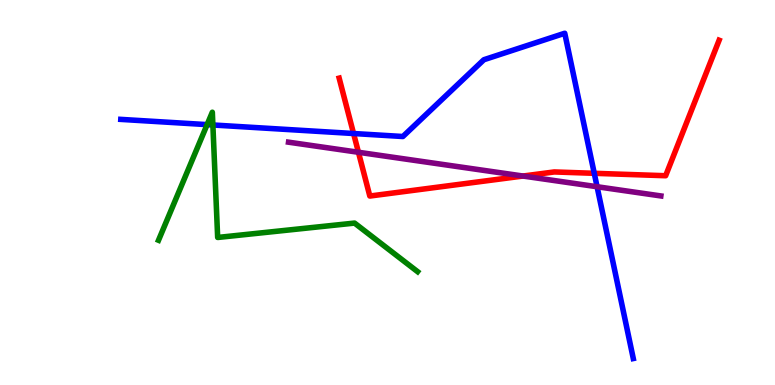[{'lines': ['blue', 'red'], 'intersections': [{'x': 4.56, 'y': 6.53}, {'x': 7.67, 'y': 5.5}]}, {'lines': ['green', 'red'], 'intersections': []}, {'lines': ['purple', 'red'], 'intersections': [{'x': 4.63, 'y': 6.04}, {'x': 6.75, 'y': 5.43}]}, {'lines': ['blue', 'green'], 'intersections': [{'x': 2.67, 'y': 6.76}, {'x': 2.75, 'y': 6.75}]}, {'lines': ['blue', 'purple'], 'intersections': [{'x': 7.7, 'y': 5.15}]}, {'lines': ['green', 'purple'], 'intersections': []}]